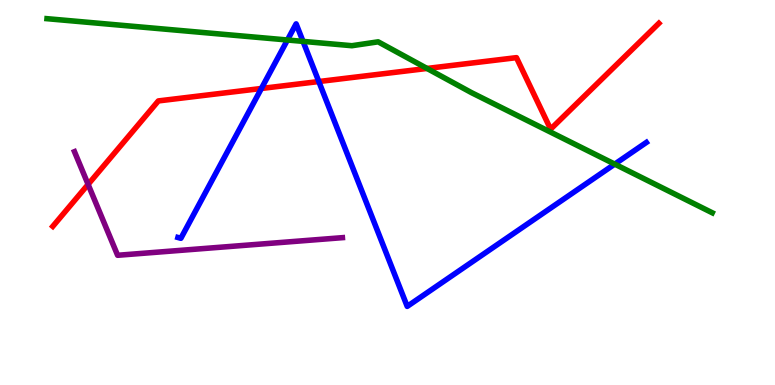[{'lines': ['blue', 'red'], 'intersections': [{'x': 3.37, 'y': 7.7}, {'x': 4.11, 'y': 7.88}]}, {'lines': ['green', 'red'], 'intersections': [{'x': 5.51, 'y': 8.22}]}, {'lines': ['purple', 'red'], 'intersections': [{'x': 1.14, 'y': 5.21}]}, {'lines': ['blue', 'green'], 'intersections': [{'x': 3.71, 'y': 8.96}, {'x': 3.91, 'y': 8.93}, {'x': 7.93, 'y': 5.74}]}, {'lines': ['blue', 'purple'], 'intersections': []}, {'lines': ['green', 'purple'], 'intersections': []}]